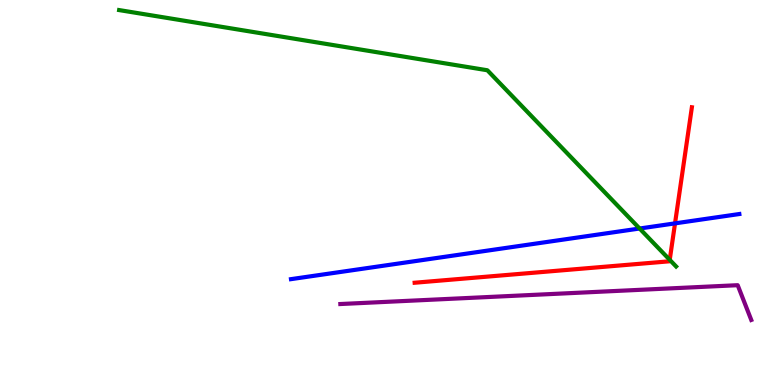[{'lines': ['blue', 'red'], 'intersections': [{'x': 8.71, 'y': 4.2}]}, {'lines': ['green', 'red'], 'intersections': [{'x': 8.64, 'y': 3.25}]}, {'lines': ['purple', 'red'], 'intersections': []}, {'lines': ['blue', 'green'], 'intersections': [{'x': 8.25, 'y': 4.06}]}, {'lines': ['blue', 'purple'], 'intersections': []}, {'lines': ['green', 'purple'], 'intersections': []}]